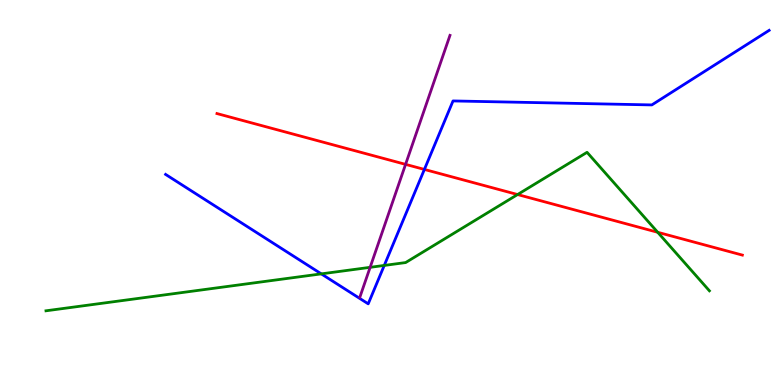[{'lines': ['blue', 'red'], 'intersections': [{'x': 5.48, 'y': 5.6}]}, {'lines': ['green', 'red'], 'intersections': [{'x': 6.68, 'y': 4.95}, {'x': 8.49, 'y': 3.97}]}, {'lines': ['purple', 'red'], 'intersections': [{'x': 5.23, 'y': 5.73}]}, {'lines': ['blue', 'green'], 'intersections': [{'x': 4.15, 'y': 2.89}, {'x': 4.96, 'y': 3.11}]}, {'lines': ['blue', 'purple'], 'intersections': []}, {'lines': ['green', 'purple'], 'intersections': [{'x': 4.78, 'y': 3.06}]}]